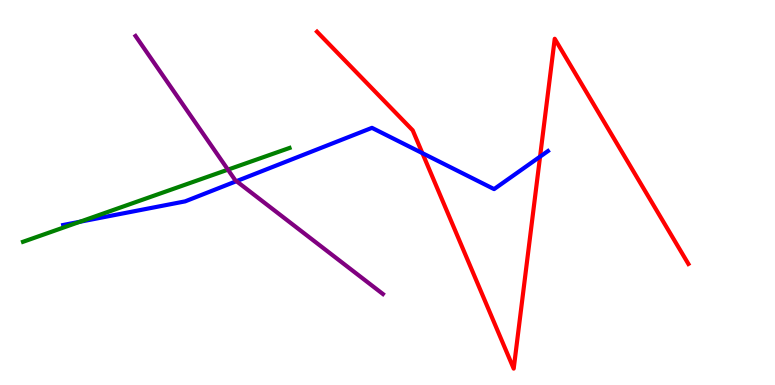[{'lines': ['blue', 'red'], 'intersections': [{'x': 5.45, 'y': 6.02}, {'x': 6.97, 'y': 5.93}]}, {'lines': ['green', 'red'], 'intersections': []}, {'lines': ['purple', 'red'], 'intersections': []}, {'lines': ['blue', 'green'], 'intersections': [{'x': 1.03, 'y': 4.24}]}, {'lines': ['blue', 'purple'], 'intersections': [{'x': 3.05, 'y': 5.29}]}, {'lines': ['green', 'purple'], 'intersections': [{'x': 2.94, 'y': 5.59}]}]